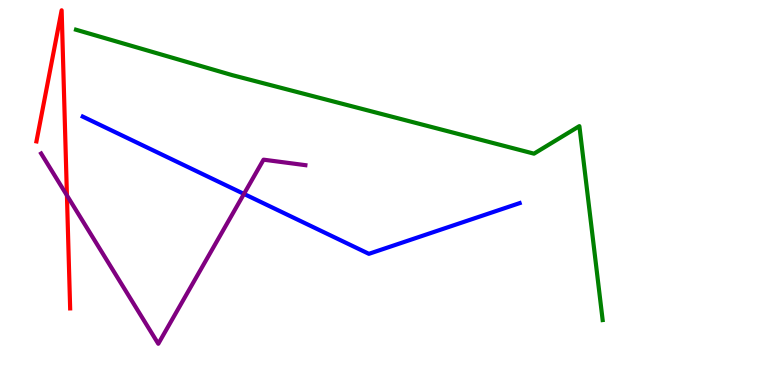[{'lines': ['blue', 'red'], 'intersections': []}, {'lines': ['green', 'red'], 'intersections': []}, {'lines': ['purple', 'red'], 'intersections': [{'x': 0.864, 'y': 4.93}]}, {'lines': ['blue', 'green'], 'intersections': []}, {'lines': ['blue', 'purple'], 'intersections': [{'x': 3.15, 'y': 4.96}]}, {'lines': ['green', 'purple'], 'intersections': []}]